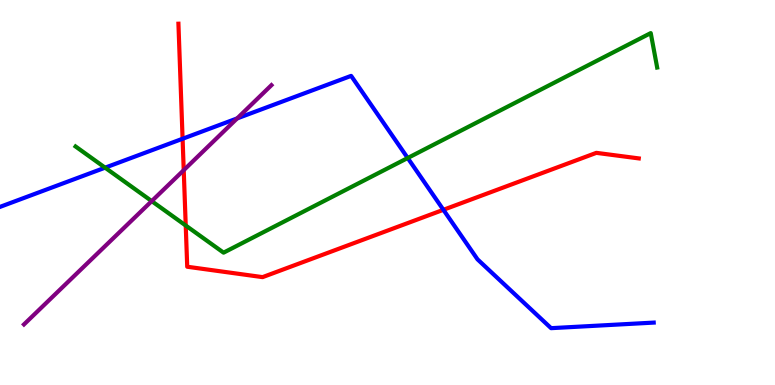[{'lines': ['blue', 'red'], 'intersections': [{'x': 2.36, 'y': 6.4}, {'x': 5.72, 'y': 4.55}]}, {'lines': ['green', 'red'], 'intersections': [{'x': 2.4, 'y': 4.14}]}, {'lines': ['purple', 'red'], 'intersections': [{'x': 2.37, 'y': 5.58}]}, {'lines': ['blue', 'green'], 'intersections': [{'x': 1.36, 'y': 5.64}, {'x': 5.26, 'y': 5.9}]}, {'lines': ['blue', 'purple'], 'intersections': [{'x': 3.06, 'y': 6.92}]}, {'lines': ['green', 'purple'], 'intersections': [{'x': 1.96, 'y': 4.78}]}]